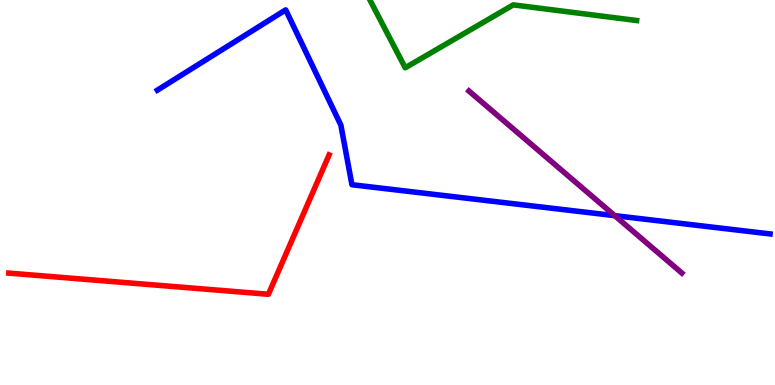[{'lines': ['blue', 'red'], 'intersections': []}, {'lines': ['green', 'red'], 'intersections': []}, {'lines': ['purple', 'red'], 'intersections': []}, {'lines': ['blue', 'green'], 'intersections': []}, {'lines': ['blue', 'purple'], 'intersections': [{'x': 7.93, 'y': 4.4}]}, {'lines': ['green', 'purple'], 'intersections': []}]